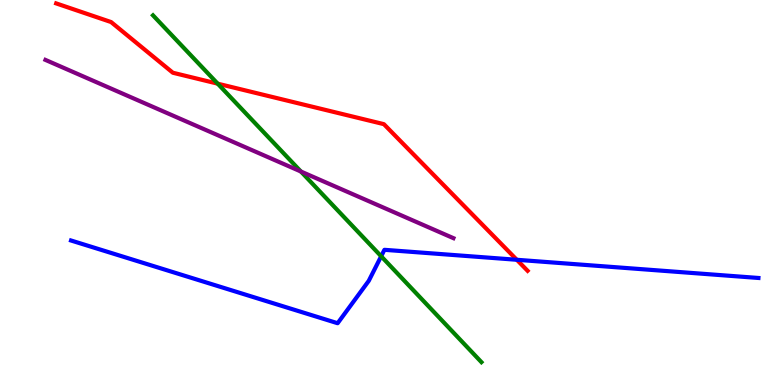[{'lines': ['blue', 'red'], 'intersections': [{'x': 6.67, 'y': 3.25}]}, {'lines': ['green', 'red'], 'intersections': [{'x': 2.81, 'y': 7.83}]}, {'lines': ['purple', 'red'], 'intersections': []}, {'lines': ['blue', 'green'], 'intersections': [{'x': 4.92, 'y': 3.34}]}, {'lines': ['blue', 'purple'], 'intersections': []}, {'lines': ['green', 'purple'], 'intersections': [{'x': 3.88, 'y': 5.55}]}]